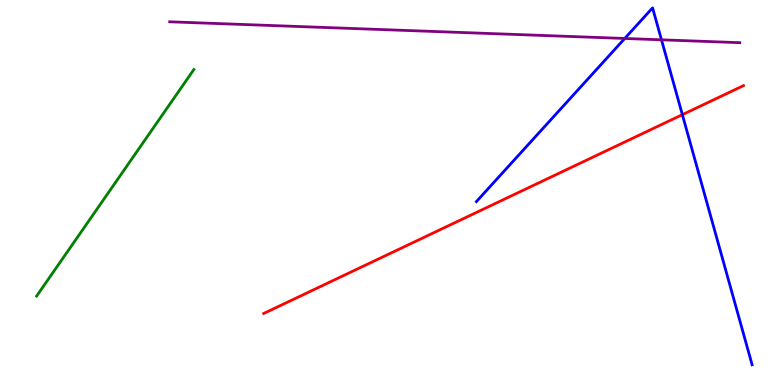[{'lines': ['blue', 'red'], 'intersections': [{'x': 8.8, 'y': 7.02}]}, {'lines': ['green', 'red'], 'intersections': []}, {'lines': ['purple', 'red'], 'intersections': []}, {'lines': ['blue', 'green'], 'intersections': []}, {'lines': ['blue', 'purple'], 'intersections': [{'x': 8.06, 'y': 9.0}, {'x': 8.54, 'y': 8.97}]}, {'lines': ['green', 'purple'], 'intersections': []}]